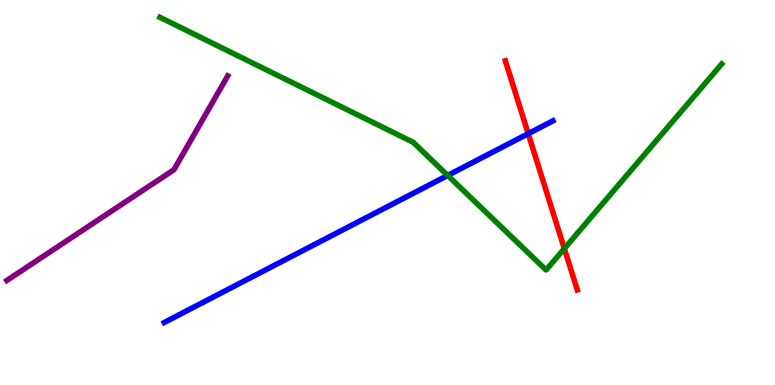[{'lines': ['blue', 'red'], 'intersections': [{'x': 6.82, 'y': 6.53}]}, {'lines': ['green', 'red'], 'intersections': [{'x': 7.28, 'y': 3.54}]}, {'lines': ['purple', 'red'], 'intersections': []}, {'lines': ['blue', 'green'], 'intersections': [{'x': 5.78, 'y': 5.44}]}, {'lines': ['blue', 'purple'], 'intersections': []}, {'lines': ['green', 'purple'], 'intersections': []}]